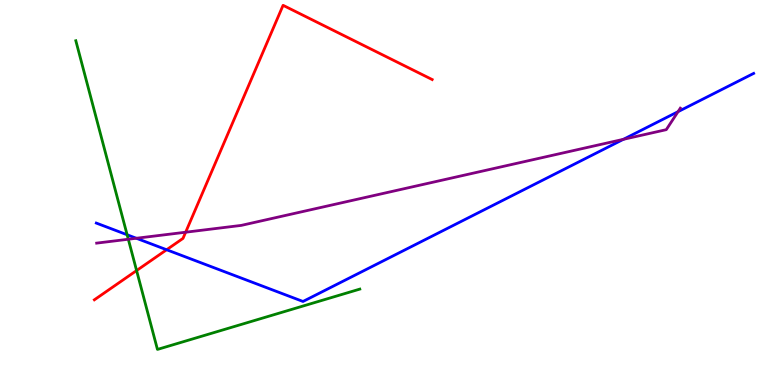[{'lines': ['blue', 'red'], 'intersections': [{'x': 2.15, 'y': 3.51}]}, {'lines': ['green', 'red'], 'intersections': [{'x': 1.76, 'y': 2.97}]}, {'lines': ['purple', 'red'], 'intersections': [{'x': 2.4, 'y': 3.97}]}, {'lines': ['blue', 'green'], 'intersections': [{'x': 1.64, 'y': 3.9}]}, {'lines': ['blue', 'purple'], 'intersections': [{'x': 1.76, 'y': 3.81}, {'x': 8.04, 'y': 6.38}, {'x': 8.75, 'y': 7.1}]}, {'lines': ['green', 'purple'], 'intersections': [{'x': 1.66, 'y': 3.79}]}]